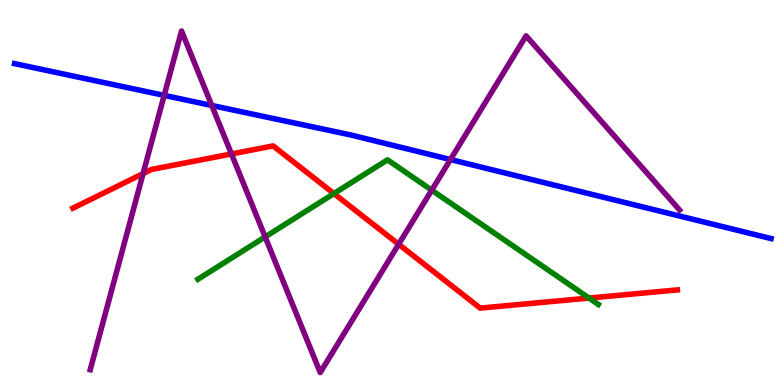[{'lines': ['blue', 'red'], 'intersections': []}, {'lines': ['green', 'red'], 'intersections': [{'x': 4.31, 'y': 4.97}, {'x': 7.6, 'y': 2.26}]}, {'lines': ['purple', 'red'], 'intersections': [{'x': 1.85, 'y': 5.49}, {'x': 2.99, 'y': 6.0}, {'x': 5.14, 'y': 3.66}]}, {'lines': ['blue', 'green'], 'intersections': []}, {'lines': ['blue', 'purple'], 'intersections': [{'x': 2.12, 'y': 7.52}, {'x': 2.73, 'y': 7.26}, {'x': 5.81, 'y': 5.86}]}, {'lines': ['green', 'purple'], 'intersections': [{'x': 3.42, 'y': 3.85}, {'x': 5.57, 'y': 5.06}]}]